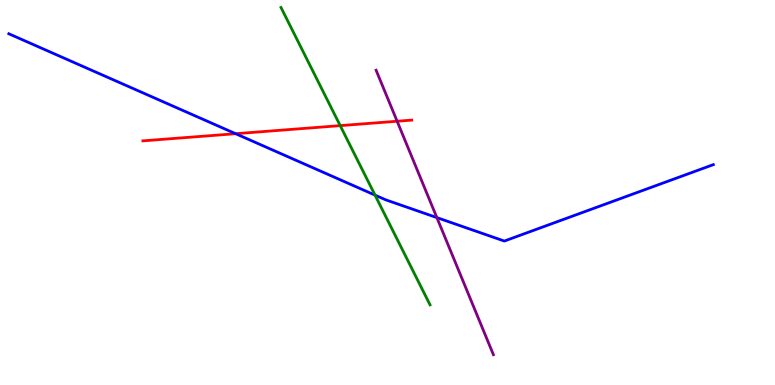[{'lines': ['blue', 'red'], 'intersections': [{'x': 3.04, 'y': 6.53}]}, {'lines': ['green', 'red'], 'intersections': [{'x': 4.39, 'y': 6.74}]}, {'lines': ['purple', 'red'], 'intersections': [{'x': 5.12, 'y': 6.85}]}, {'lines': ['blue', 'green'], 'intersections': [{'x': 4.84, 'y': 4.93}]}, {'lines': ['blue', 'purple'], 'intersections': [{'x': 5.64, 'y': 4.35}]}, {'lines': ['green', 'purple'], 'intersections': []}]